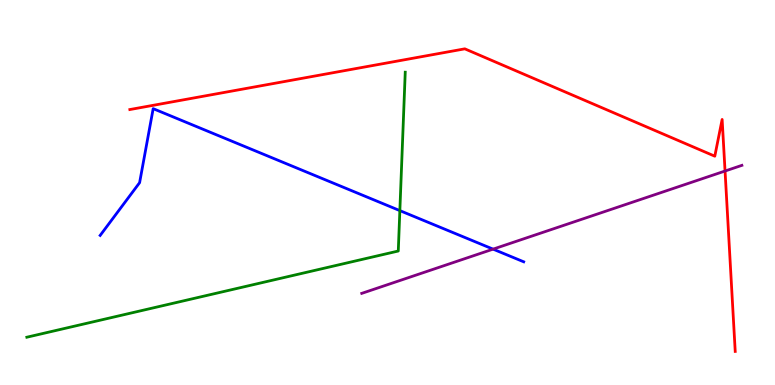[{'lines': ['blue', 'red'], 'intersections': []}, {'lines': ['green', 'red'], 'intersections': []}, {'lines': ['purple', 'red'], 'intersections': [{'x': 9.36, 'y': 5.56}]}, {'lines': ['blue', 'green'], 'intersections': [{'x': 5.16, 'y': 4.53}]}, {'lines': ['blue', 'purple'], 'intersections': [{'x': 6.36, 'y': 3.53}]}, {'lines': ['green', 'purple'], 'intersections': []}]